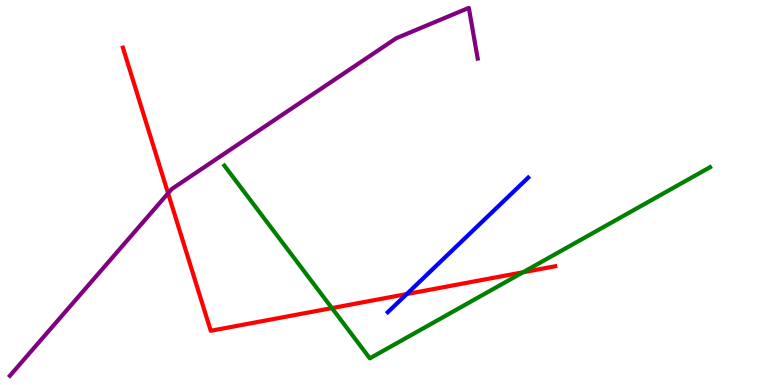[{'lines': ['blue', 'red'], 'intersections': [{'x': 5.25, 'y': 2.36}]}, {'lines': ['green', 'red'], 'intersections': [{'x': 4.28, 'y': 2.0}, {'x': 6.75, 'y': 2.93}]}, {'lines': ['purple', 'red'], 'intersections': [{'x': 2.17, 'y': 4.98}]}, {'lines': ['blue', 'green'], 'intersections': []}, {'lines': ['blue', 'purple'], 'intersections': []}, {'lines': ['green', 'purple'], 'intersections': []}]